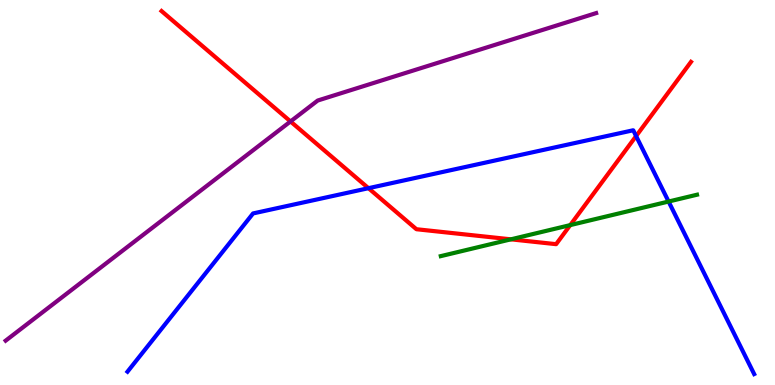[{'lines': ['blue', 'red'], 'intersections': [{'x': 4.75, 'y': 5.11}, {'x': 8.21, 'y': 6.47}]}, {'lines': ['green', 'red'], 'intersections': [{'x': 6.59, 'y': 3.78}, {'x': 7.36, 'y': 4.15}]}, {'lines': ['purple', 'red'], 'intersections': [{'x': 3.75, 'y': 6.85}]}, {'lines': ['blue', 'green'], 'intersections': [{'x': 8.63, 'y': 4.77}]}, {'lines': ['blue', 'purple'], 'intersections': []}, {'lines': ['green', 'purple'], 'intersections': []}]